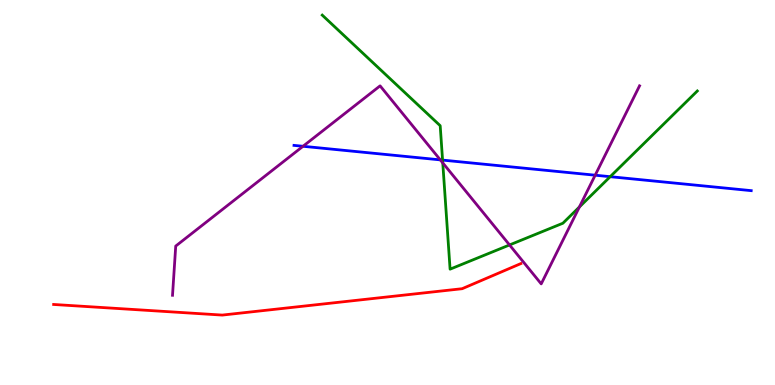[{'lines': ['blue', 'red'], 'intersections': []}, {'lines': ['green', 'red'], 'intersections': []}, {'lines': ['purple', 'red'], 'intersections': []}, {'lines': ['blue', 'green'], 'intersections': [{'x': 5.71, 'y': 5.84}, {'x': 7.87, 'y': 5.41}]}, {'lines': ['blue', 'purple'], 'intersections': [{'x': 3.91, 'y': 6.2}, {'x': 5.68, 'y': 5.85}, {'x': 7.68, 'y': 5.45}]}, {'lines': ['green', 'purple'], 'intersections': [{'x': 5.71, 'y': 5.77}, {'x': 6.57, 'y': 3.64}, {'x': 7.48, 'y': 4.62}]}]